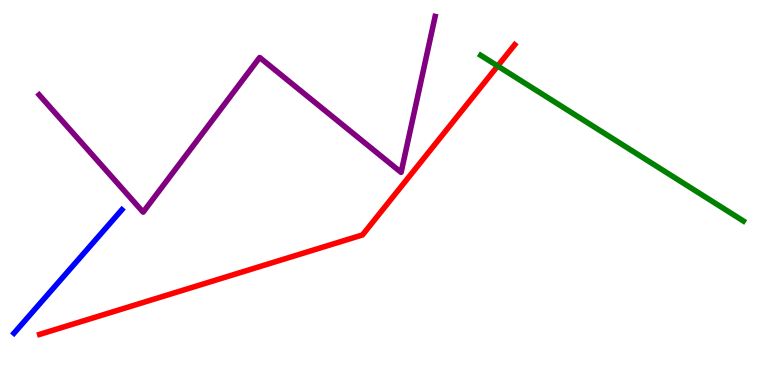[{'lines': ['blue', 'red'], 'intersections': []}, {'lines': ['green', 'red'], 'intersections': [{'x': 6.42, 'y': 8.29}]}, {'lines': ['purple', 'red'], 'intersections': []}, {'lines': ['blue', 'green'], 'intersections': []}, {'lines': ['blue', 'purple'], 'intersections': []}, {'lines': ['green', 'purple'], 'intersections': []}]